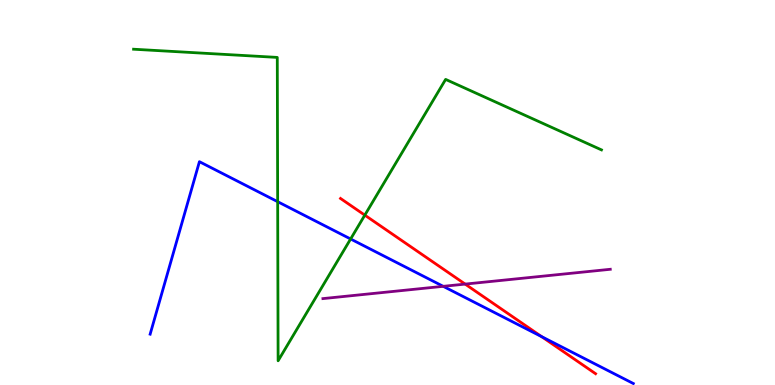[{'lines': ['blue', 'red'], 'intersections': [{'x': 6.99, 'y': 1.26}]}, {'lines': ['green', 'red'], 'intersections': [{'x': 4.71, 'y': 4.41}]}, {'lines': ['purple', 'red'], 'intersections': [{'x': 6.0, 'y': 2.62}]}, {'lines': ['blue', 'green'], 'intersections': [{'x': 3.58, 'y': 4.76}, {'x': 4.52, 'y': 3.79}]}, {'lines': ['blue', 'purple'], 'intersections': [{'x': 5.72, 'y': 2.56}]}, {'lines': ['green', 'purple'], 'intersections': []}]